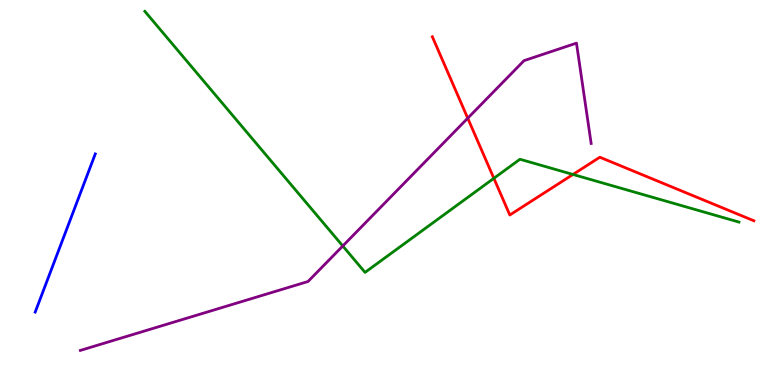[{'lines': ['blue', 'red'], 'intersections': []}, {'lines': ['green', 'red'], 'intersections': [{'x': 6.37, 'y': 5.37}, {'x': 7.39, 'y': 5.47}]}, {'lines': ['purple', 'red'], 'intersections': [{'x': 6.04, 'y': 6.93}]}, {'lines': ['blue', 'green'], 'intersections': []}, {'lines': ['blue', 'purple'], 'intersections': []}, {'lines': ['green', 'purple'], 'intersections': [{'x': 4.42, 'y': 3.61}]}]